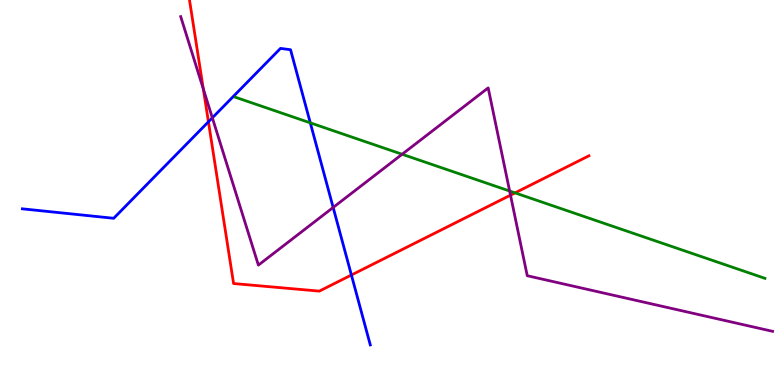[{'lines': ['blue', 'red'], 'intersections': [{'x': 2.69, 'y': 6.84}, {'x': 4.53, 'y': 2.86}]}, {'lines': ['green', 'red'], 'intersections': [{'x': 6.65, 'y': 4.99}]}, {'lines': ['purple', 'red'], 'intersections': [{'x': 2.62, 'y': 7.69}, {'x': 6.59, 'y': 4.93}]}, {'lines': ['blue', 'green'], 'intersections': [{'x': 4.0, 'y': 6.81}]}, {'lines': ['blue', 'purple'], 'intersections': [{'x': 2.74, 'y': 6.94}, {'x': 4.3, 'y': 4.61}]}, {'lines': ['green', 'purple'], 'intersections': [{'x': 5.19, 'y': 5.99}, {'x': 6.58, 'y': 5.04}]}]